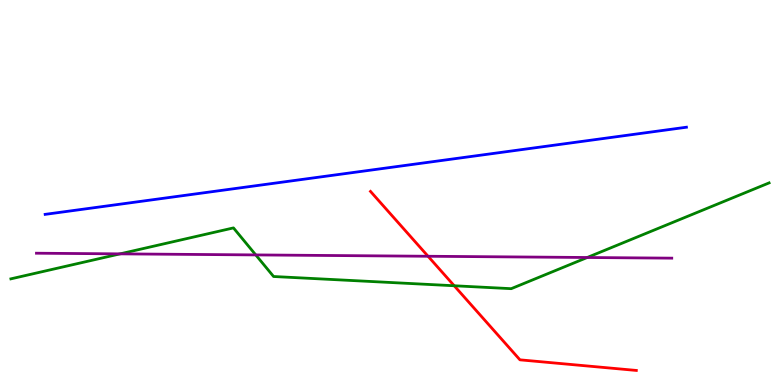[{'lines': ['blue', 'red'], 'intersections': []}, {'lines': ['green', 'red'], 'intersections': [{'x': 5.86, 'y': 2.58}]}, {'lines': ['purple', 'red'], 'intersections': [{'x': 5.52, 'y': 3.34}]}, {'lines': ['blue', 'green'], 'intersections': []}, {'lines': ['blue', 'purple'], 'intersections': []}, {'lines': ['green', 'purple'], 'intersections': [{'x': 1.55, 'y': 3.41}, {'x': 3.3, 'y': 3.38}, {'x': 7.58, 'y': 3.31}]}]